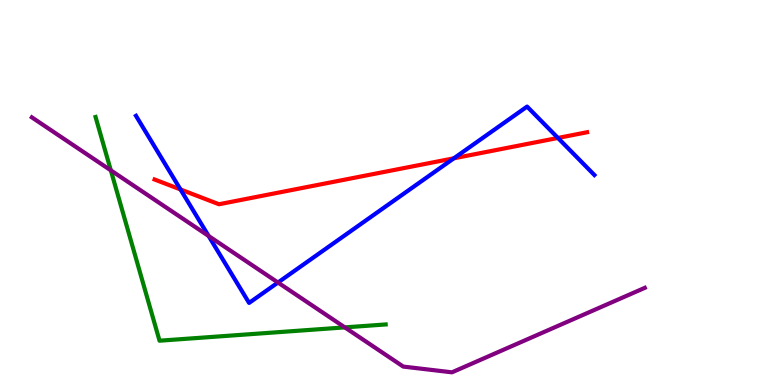[{'lines': ['blue', 'red'], 'intersections': [{'x': 2.33, 'y': 5.08}, {'x': 5.86, 'y': 5.89}, {'x': 7.2, 'y': 6.42}]}, {'lines': ['green', 'red'], 'intersections': []}, {'lines': ['purple', 'red'], 'intersections': []}, {'lines': ['blue', 'green'], 'intersections': []}, {'lines': ['blue', 'purple'], 'intersections': [{'x': 2.69, 'y': 3.87}, {'x': 3.59, 'y': 2.66}]}, {'lines': ['green', 'purple'], 'intersections': [{'x': 1.43, 'y': 5.58}, {'x': 4.45, 'y': 1.5}]}]